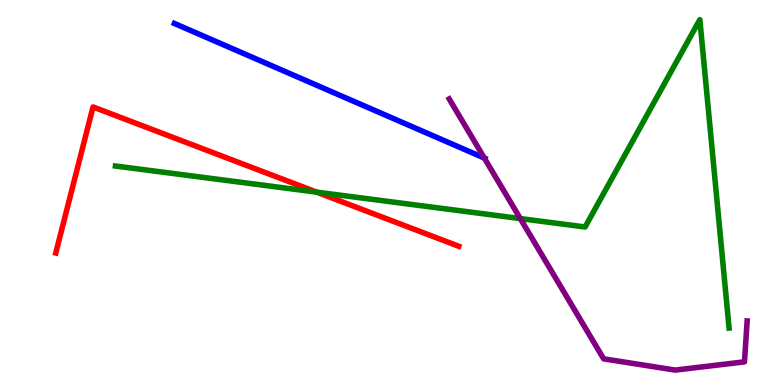[{'lines': ['blue', 'red'], 'intersections': []}, {'lines': ['green', 'red'], 'intersections': [{'x': 4.09, 'y': 5.01}]}, {'lines': ['purple', 'red'], 'intersections': []}, {'lines': ['blue', 'green'], 'intersections': []}, {'lines': ['blue', 'purple'], 'intersections': [{'x': 6.25, 'y': 5.89}]}, {'lines': ['green', 'purple'], 'intersections': [{'x': 6.71, 'y': 4.32}]}]